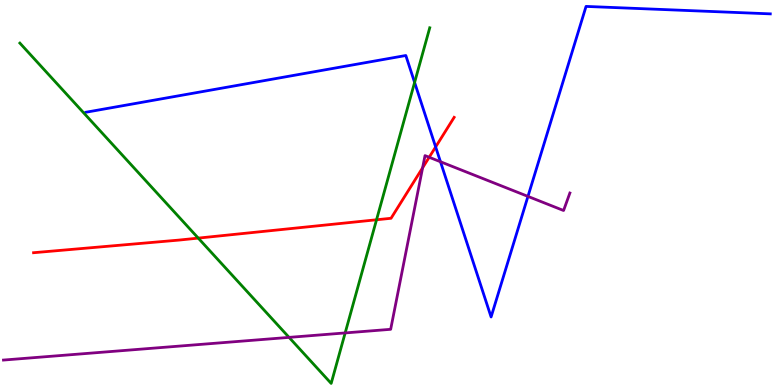[{'lines': ['blue', 'red'], 'intersections': [{'x': 5.62, 'y': 6.18}]}, {'lines': ['green', 'red'], 'intersections': [{'x': 2.56, 'y': 3.82}, {'x': 4.86, 'y': 4.29}]}, {'lines': ['purple', 'red'], 'intersections': [{'x': 5.45, 'y': 5.64}, {'x': 5.54, 'y': 5.92}]}, {'lines': ['blue', 'green'], 'intersections': [{'x': 5.35, 'y': 7.86}]}, {'lines': ['blue', 'purple'], 'intersections': [{'x': 5.68, 'y': 5.8}, {'x': 6.81, 'y': 4.9}]}, {'lines': ['green', 'purple'], 'intersections': [{'x': 3.73, 'y': 1.24}, {'x': 4.45, 'y': 1.35}]}]